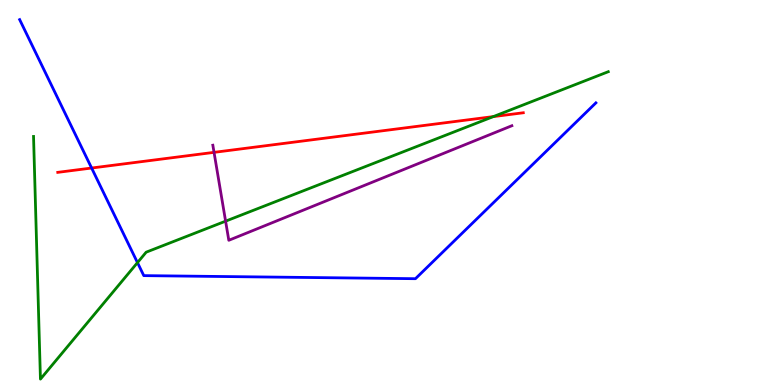[{'lines': ['blue', 'red'], 'intersections': [{'x': 1.18, 'y': 5.64}]}, {'lines': ['green', 'red'], 'intersections': [{'x': 6.37, 'y': 6.97}]}, {'lines': ['purple', 'red'], 'intersections': [{'x': 2.76, 'y': 6.04}]}, {'lines': ['blue', 'green'], 'intersections': [{'x': 1.77, 'y': 3.18}]}, {'lines': ['blue', 'purple'], 'intersections': []}, {'lines': ['green', 'purple'], 'intersections': [{'x': 2.91, 'y': 4.26}]}]